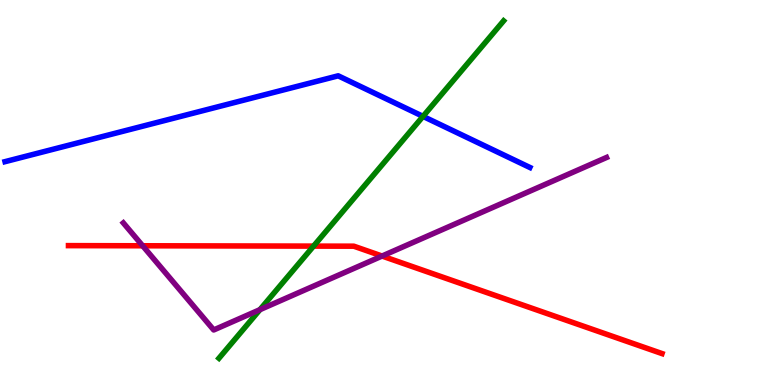[{'lines': ['blue', 'red'], 'intersections': []}, {'lines': ['green', 'red'], 'intersections': [{'x': 4.05, 'y': 3.61}]}, {'lines': ['purple', 'red'], 'intersections': [{'x': 1.84, 'y': 3.62}, {'x': 4.93, 'y': 3.35}]}, {'lines': ['blue', 'green'], 'intersections': [{'x': 5.46, 'y': 6.98}]}, {'lines': ['blue', 'purple'], 'intersections': []}, {'lines': ['green', 'purple'], 'intersections': [{'x': 3.35, 'y': 1.96}]}]